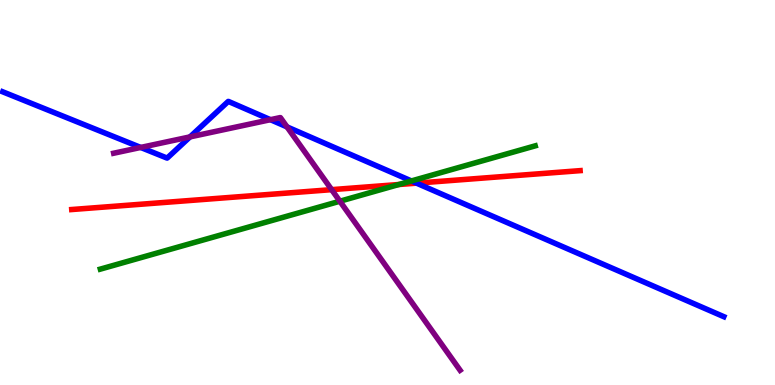[{'lines': ['blue', 'red'], 'intersections': [{'x': 5.37, 'y': 5.24}]}, {'lines': ['green', 'red'], 'intersections': [{'x': 5.15, 'y': 5.21}]}, {'lines': ['purple', 'red'], 'intersections': [{'x': 4.28, 'y': 5.07}]}, {'lines': ['blue', 'green'], 'intersections': [{'x': 5.31, 'y': 5.3}]}, {'lines': ['blue', 'purple'], 'intersections': [{'x': 1.82, 'y': 6.17}, {'x': 2.45, 'y': 6.44}, {'x': 3.49, 'y': 6.89}, {'x': 3.7, 'y': 6.7}]}, {'lines': ['green', 'purple'], 'intersections': [{'x': 4.39, 'y': 4.77}]}]